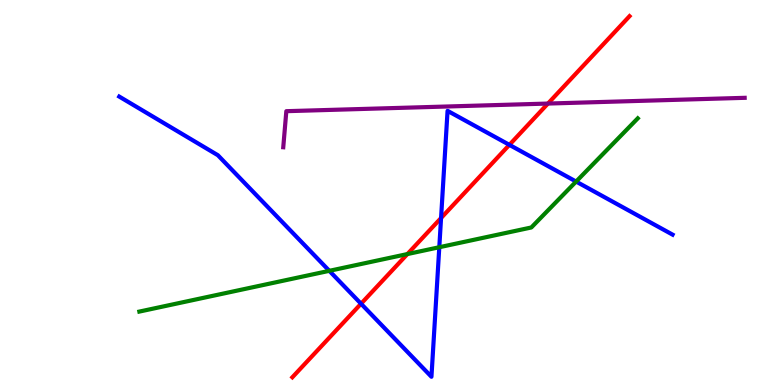[{'lines': ['blue', 'red'], 'intersections': [{'x': 4.66, 'y': 2.11}, {'x': 5.69, 'y': 4.34}, {'x': 6.57, 'y': 6.24}]}, {'lines': ['green', 'red'], 'intersections': [{'x': 5.26, 'y': 3.4}]}, {'lines': ['purple', 'red'], 'intersections': [{'x': 7.07, 'y': 7.31}]}, {'lines': ['blue', 'green'], 'intersections': [{'x': 4.25, 'y': 2.97}, {'x': 5.67, 'y': 3.58}, {'x': 7.43, 'y': 5.28}]}, {'lines': ['blue', 'purple'], 'intersections': []}, {'lines': ['green', 'purple'], 'intersections': []}]